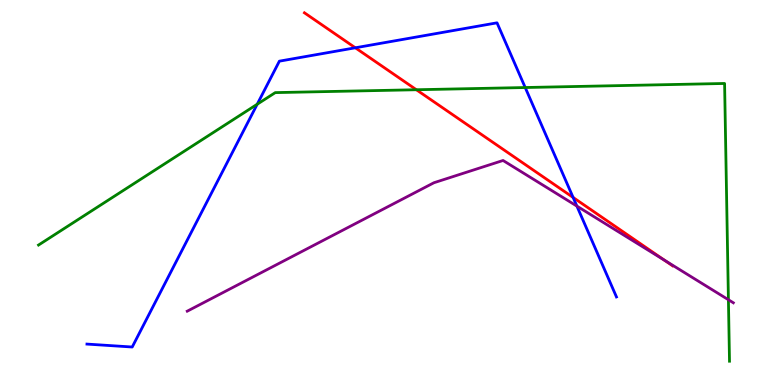[{'lines': ['blue', 'red'], 'intersections': [{'x': 4.58, 'y': 8.76}, {'x': 7.4, 'y': 4.87}]}, {'lines': ['green', 'red'], 'intersections': [{'x': 5.37, 'y': 7.67}]}, {'lines': ['purple', 'red'], 'intersections': [{'x': 8.57, 'y': 3.24}]}, {'lines': ['blue', 'green'], 'intersections': [{'x': 3.32, 'y': 7.29}, {'x': 6.78, 'y': 7.73}]}, {'lines': ['blue', 'purple'], 'intersections': [{'x': 7.44, 'y': 4.65}]}, {'lines': ['green', 'purple'], 'intersections': [{'x': 9.4, 'y': 2.21}]}]